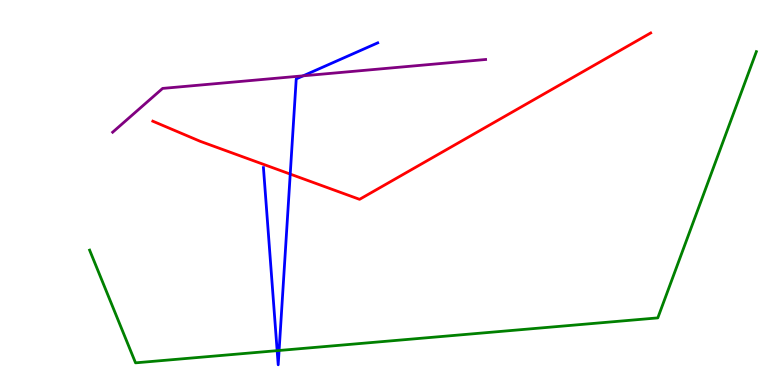[{'lines': ['blue', 'red'], 'intersections': [{'x': 3.74, 'y': 5.48}]}, {'lines': ['green', 'red'], 'intersections': []}, {'lines': ['purple', 'red'], 'intersections': []}, {'lines': ['blue', 'green'], 'intersections': [{'x': 3.58, 'y': 0.892}, {'x': 3.6, 'y': 0.896}]}, {'lines': ['blue', 'purple'], 'intersections': [{'x': 3.91, 'y': 8.03}]}, {'lines': ['green', 'purple'], 'intersections': []}]